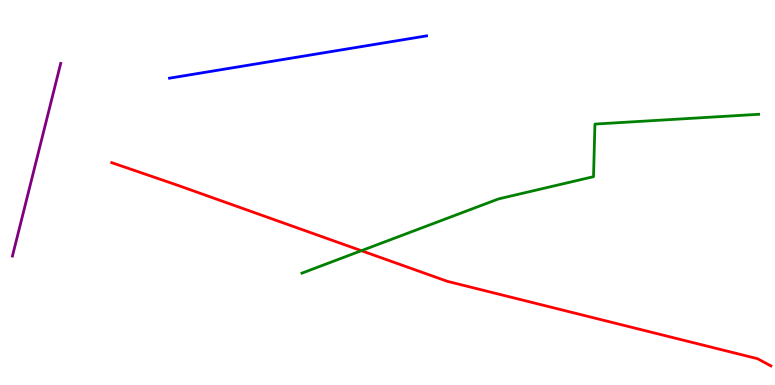[{'lines': ['blue', 'red'], 'intersections': []}, {'lines': ['green', 'red'], 'intersections': [{'x': 4.66, 'y': 3.49}]}, {'lines': ['purple', 'red'], 'intersections': []}, {'lines': ['blue', 'green'], 'intersections': []}, {'lines': ['blue', 'purple'], 'intersections': []}, {'lines': ['green', 'purple'], 'intersections': []}]